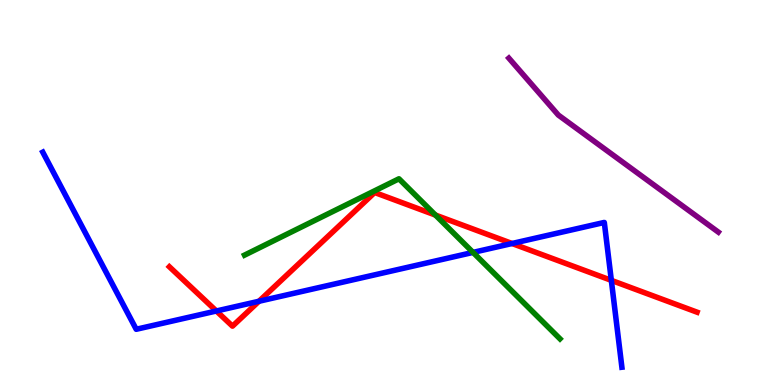[{'lines': ['blue', 'red'], 'intersections': [{'x': 2.79, 'y': 1.92}, {'x': 3.34, 'y': 2.17}, {'x': 6.61, 'y': 3.68}, {'x': 7.89, 'y': 2.72}]}, {'lines': ['green', 'red'], 'intersections': [{'x': 5.62, 'y': 4.41}]}, {'lines': ['purple', 'red'], 'intersections': []}, {'lines': ['blue', 'green'], 'intersections': [{'x': 6.1, 'y': 3.44}]}, {'lines': ['blue', 'purple'], 'intersections': []}, {'lines': ['green', 'purple'], 'intersections': []}]